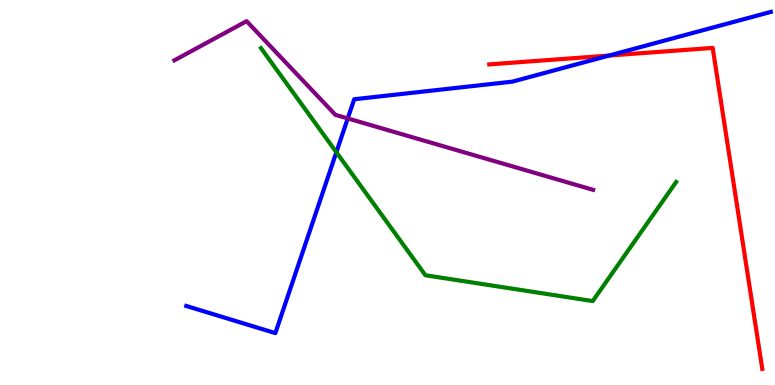[{'lines': ['blue', 'red'], 'intersections': [{'x': 7.86, 'y': 8.56}]}, {'lines': ['green', 'red'], 'intersections': []}, {'lines': ['purple', 'red'], 'intersections': []}, {'lines': ['blue', 'green'], 'intersections': [{'x': 4.34, 'y': 6.05}]}, {'lines': ['blue', 'purple'], 'intersections': [{'x': 4.49, 'y': 6.92}]}, {'lines': ['green', 'purple'], 'intersections': []}]